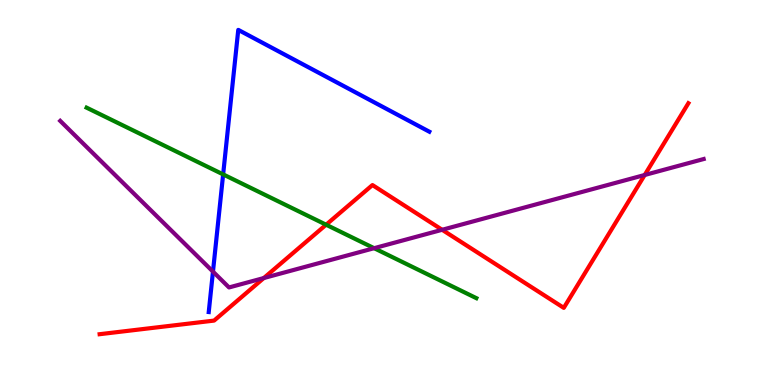[{'lines': ['blue', 'red'], 'intersections': []}, {'lines': ['green', 'red'], 'intersections': [{'x': 4.21, 'y': 4.16}]}, {'lines': ['purple', 'red'], 'intersections': [{'x': 3.4, 'y': 2.78}, {'x': 5.71, 'y': 4.03}, {'x': 8.32, 'y': 5.45}]}, {'lines': ['blue', 'green'], 'intersections': [{'x': 2.88, 'y': 5.47}]}, {'lines': ['blue', 'purple'], 'intersections': [{'x': 2.75, 'y': 2.95}]}, {'lines': ['green', 'purple'], 'intersections': [{'x': 4.83, 'y': 3.55}]}]